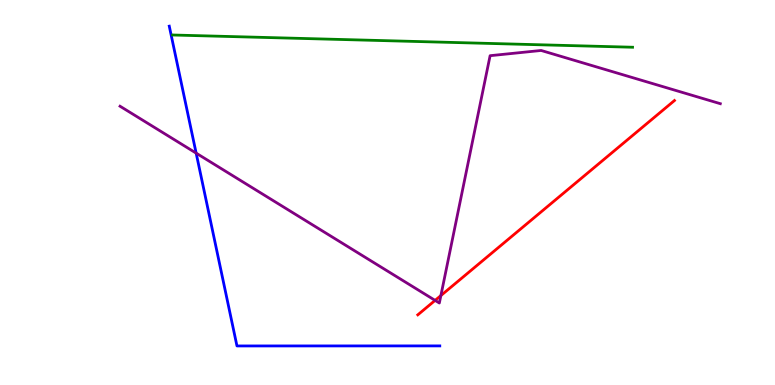[{'lines': ['blue', 'red'], 'intersections': []}, {'lines': ['green', 'red'], 'intersections': []}, {'lines': ['purple', 'red'], 'intersections': [{'x': 5.61, 'y': 2.2}, {'x': 5.69, 'y': 2.32}]}, {'lines': ['blue', 'green'], 'intersections': []}, {'lines': ['blue', 'purple'], 'intersections': [{'x': 2.53, 'y': 6.02}]}, {'lines': ['green', 'purple'], 'intersections': []}]